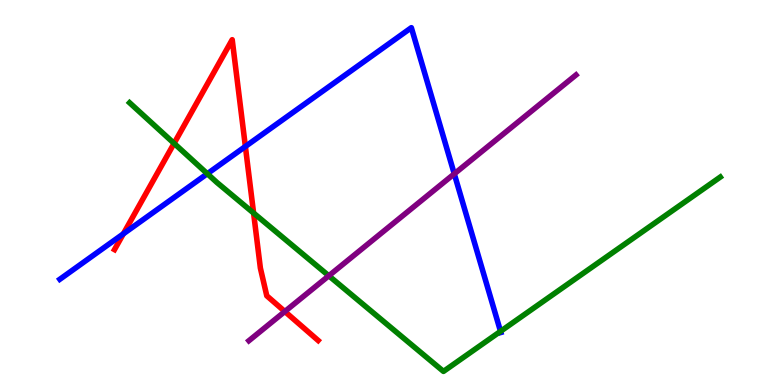[{'lines': ['blue', 'red'], 'intersections': [{'x': 1.59, 'y': 3.93}, {'x': 3.17, 'y': 6.2}]}, {'lines': ['green', 'red'], 'intersections': [{'x': 2.25, 'y': 6.28}, {'x': 3.27, 'y': 4.47}]}, {'lines': ['purple', 'red'], 'intersections': [{'x': 3.68, 'y': 1.91}]}, {'lines': ['blue', 'green'], 'intersections': [{'x': 2.68, 'y': 5.49}, {'x': 6.46, 'y': 1.39}]}, {'lines': ['blue', 'purple'], 'intersections': [{'x': 5.86, 'y': 5.48}]}, {'lines': ['green', 'purple'], 'intersections': [{'x': 4.24, 'y': 2.84}]}]